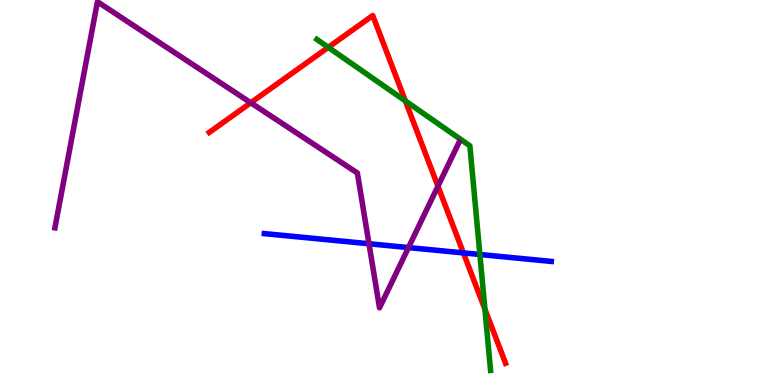[{'lines': ['blue', 'red'], 'intersections': [{'x': 5.98, 'y': 3.43}]}, {'lines': ['green', 'red'], 'intersections': [{'x': 4.24, 'y': 8.77}, {'x': 5.23, 'y': 7.38}, {'x': 6.26, 'y': 1.97}]}, {'lines': ['purple', 'red'], 'intersections': [{'x': 3.24, 'y': 7.33}, {'x': 5.65, 'y': 5.16}]}, {'lines': ['blue', 'green'], 'intersections': [{'x': 6.19, 'y': 3.39}]}, {'lines': ['blue', 'purple'], 'intersections': [{'x': 4.76, 'y': 3.67}, {'x': 5.27, 'y': 3.57}]}, {'lines': ['green', 'purple'], 'intersections': []}]